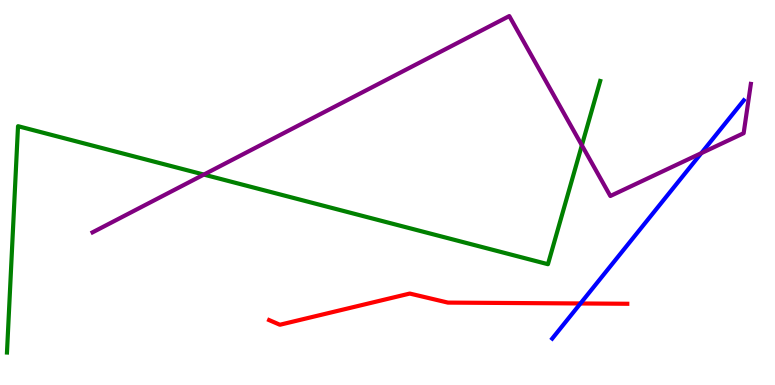[{'lines': ['blue', 'red'], 'intersections': [{'x': 7.49, 'y': 2.12}]}, {'lines': ['green', 'red'], 'intersections': []}, {'lines': ['purple', 'red'], 'intersections': []}, {'lines': ['blue', 'green'], 'intersections': []}, {'lines': ['blue', 'purple'], 'intersections': [{'x': 9.05, 'y': 6.02}]}, {'lines': ['green', 'purple'], 'intersections': [{'x': 2.63, 'y': 5.47}, {'x': 7.51, 'y': 6.23}]}]